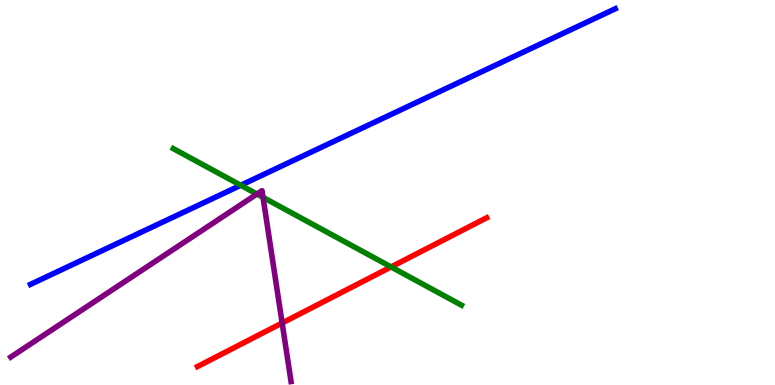[{'lines': ['blue', 'red'], 'intersections': []}, {'lines': ['green', 'red'], 'intersections': [{'x': 5.05, 'y': 3.07}]}, {'lines': ['purple', 'red'], 'intersections': [{'x': 3.64, 'y': 1.61}]}, {'lines': ['blue', 'green'], 'intersections': [{'x': 3.11, 'y': 5.19}]}, {'lines': ['blue', 'purple'], 'intersections': []}, {'lines': ['green', 'purple'], 'intersections': [{'x': 3.32, 'y': 4.96}, {'x': 3.39, 'y': 4.87}]}]